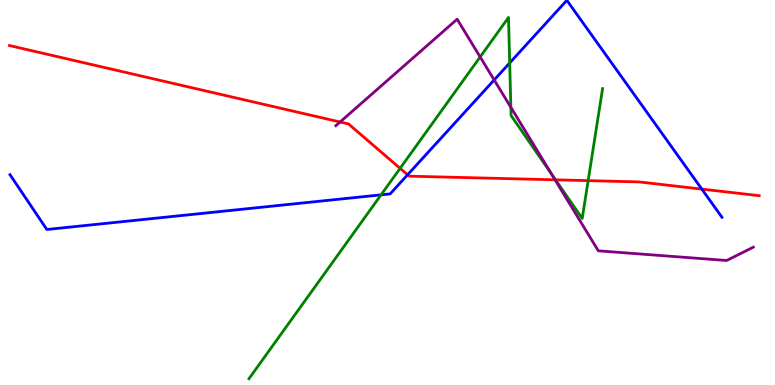[{'lines': ['blue', 'red'], 'intersections': [{'x': 5.26, 'y': 5.46}, {'x': 9.06, 'y': 5.09}]}, {'lines': ['green', 'red'], 'intersections': [{'x': 5.16, 'y': 5.63}, {'x': 7.17, 'y': 5.33}, {'x': 7.59, 'y': 5.31}]}, {'lines': ['purple', 'red'], 'intersections': [{'x': 4.39, 'y': 6.83}, {'x': 7.16, 'y': 5.33}]}, {'lines': ['blue', 'green'], 'intersections': [{'x': 4.92, 'y': 4.94}, {'x': 6.58, 'y': 8.37}]}, {'lines': ['blue', 'purple'], 'intersections': [{'x': 6.38, 'y': 7.92}]}, {'lines': ['green', 'purple'], 'intersections': [{'x': 6.2, 'y': 8.52}, {'x': 6.59, 'y': 7.21}, {'x': 7.12, 'y': 5.48}]}]